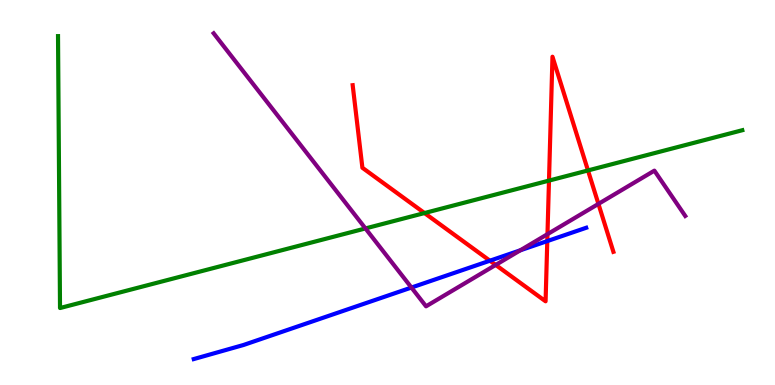[{'lines': ['blue', 'red'], 'intersections': [{'x': 6.32, 'y': 3.23}, {'x': 7.06, 'y': 3.74}]}, {'lines': ['green', 'red'], 'intersections': [{'x': 5.48, 'y': 4.47}, {'x': 7.08, 'y': 5.31}, {'x': 7.59, 'y': 5.57}]}, {'lines': ['purple', 'red'], 'intersections': [{'x': 6.4, 'y': 3.12}, {'x': 7.06, 'y': 3.92}, {'x': 7.72, 'y': 4.7}]}, {'lines': ['blue', 'green'], 'intersections': []}, {'lines': ['blue', 'purple'], 'intersections': [{'x': 5.31, 'y': 2.53}, {'x': 6.71, 'y': 3.5}]}, {'lines': ['green', 'purple'], 'intersections': [{'x': 4.72, 'y': 4.07}]}]